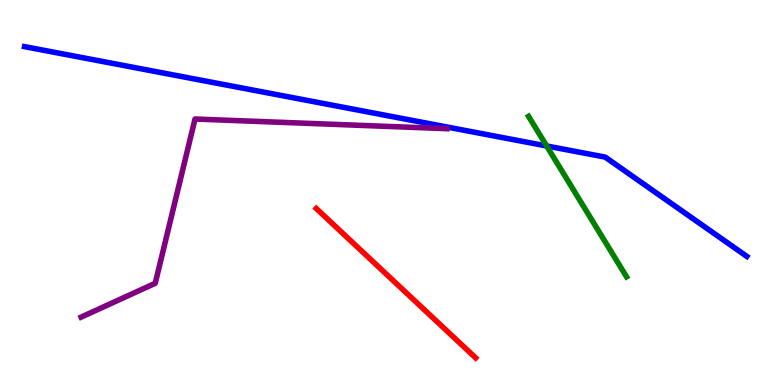[{'lines': ['blue', 'red'], 'intersections': []}, {'lines': ['green', 'red'], 'intersections': []}, {'lines': ['purple', 'red'], 'intersections': []}, {'lines': ['blue', 'green'], 'intersections': [{'x': 7.05, 'y': 6.21}]}, {'lines': ['blue', 'purple'], 'intersections': []}, {'lines': ['green', 'purple'], 'intersections': []}]